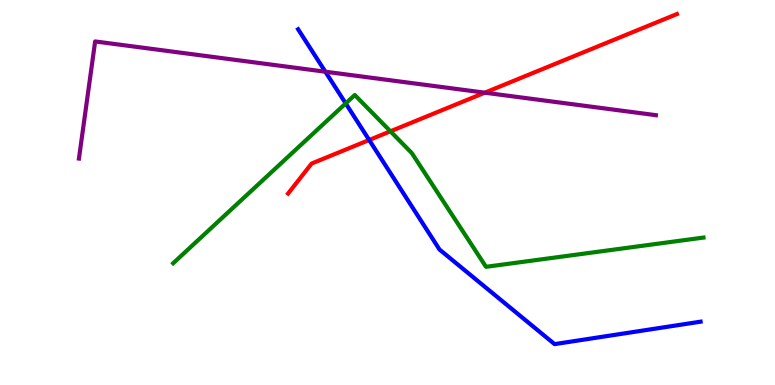[{'lines': ['blue', 'red'], 'intersections': [{'x': 4.76, 'y': 6.36}]}, {'lines': ['green', 'red'], 'intersections': [{'x': 5.04, 'y': 6.59}]}, {'lines': ['purple', 'red'], 'intersections': [{'x': 6.26, 'y': 7.59}]}, {'lines': ['blue', 'green'], 'intersections': [{'x': 4.46, 'y': 7.31}]}, {'lines': ['blue', 'purple'], 'intersections': [{'x': 4.2, 'y': 8.14}]}, {'lines': ['green', 'purple'], 'intersections': []}]